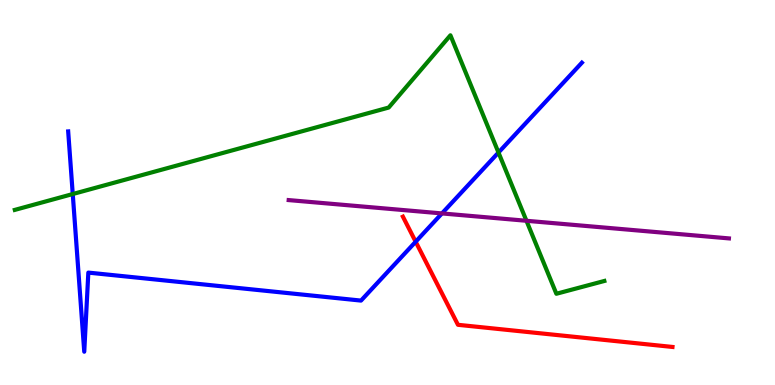[{'lines': ['blue', 'red'], 'intersections': [{'x': 5.36, 'y': 3.72}]}, {'lines': ['green', 'red'], 'intersections': []}, {'lines': ['purple', 'red'], 'intersections': []}, {'lines': ['blue', 'green'], 'intersections': [{'x': 0.939, 'y': 4.96}, {'x': 6.43, 'y': 6.04}]}, {'lines': ['blue', 'purple'], 'intersections': [{'x': 5.7, 'y': 4.46}]}, {'lines': ['green', 'purple'], 'intersections': [{'x': 6.79, 'y': 4.27}]}]